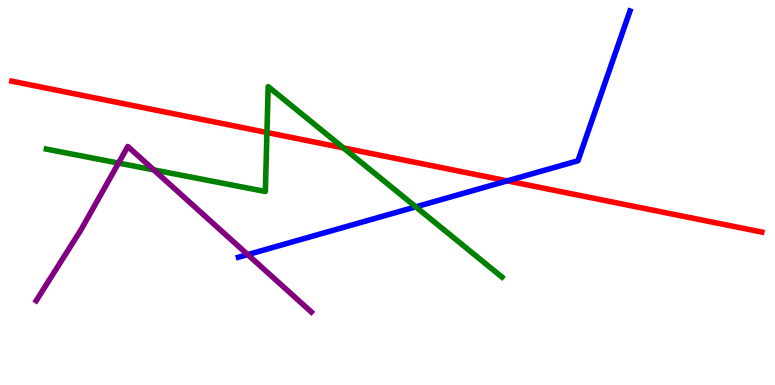[{'lines': ['blue', 'red'], 'intersections': [{'x': 6.54, 'y': 5.3}]}, {'lines': ['green', 'red'], 'intersections': [{'x': 3.44, 'y': 6.56}, {'x': 4.43, 'y': 6.16}]}, {'lines': ['purple', 'red'], 'intersections': []}, {'lines': ['blue', 'green'], 'intersections': [{'x': 5.36, 'y': 4.63}]}, {'lines': ['blue', 'purple'], 'intersections': [{'x': 3.2, 'y': 3.39}]}, {'lines': ['green', 'purple'], 'intersections': [{'x': 1.53, 'y': 5.76}, {'x': 1.98, 'y': 5.59}]}]